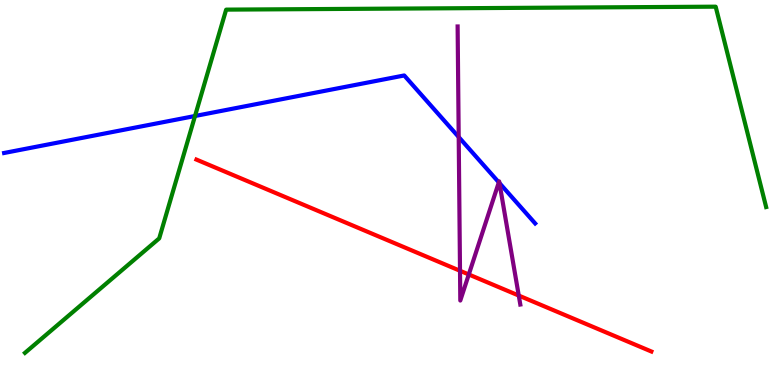[{'lines': ['blue', 'red'], 'intersections': []}, {'lines': ['green', 'red'], 'intersections': []}, {'lines': ['purple', 'red'], 'intersections': [{'x': 5.94, 'y': 2.97}, {'x': 6.05, 'y': 2.87}, {'x': 6.69, 'y': 2.32}]}, {'lines': ['blue', 'green'], 'intersections': [{'x': 2.52, 'y': 6.99}]}, {'lines': ['blue', 'purple'], 'intersections': [{'x': 5.92, 'y': 6.44}, {'x': 6.44, 'y': 5.26}, {'x': 6.44, 'y': 5.24}]}, {'lines': ['green', 'purple'], 'intersections': []}]